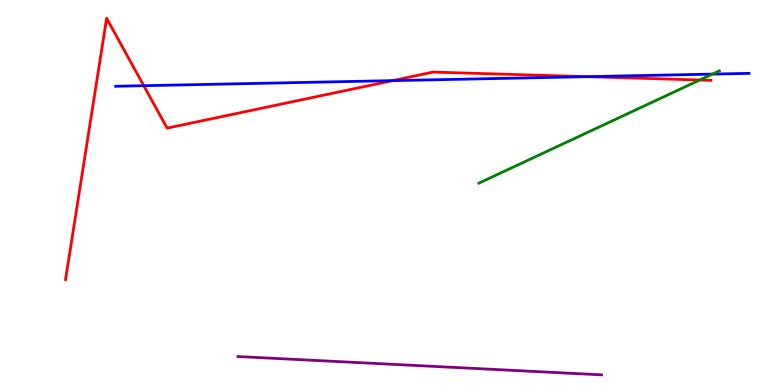[{'lines': ['blue', 'red'], 'intersections': [{'x': 1.85, 'y': 7.77}, {'x': 5.07, 'y': 7.91}, {'x': 7.58, 'y': 8.01}]}, {'lines': ['green', 'red'], 'intersections': [{'x': 9.03, 'y': 7.92}]}, {'lines': ['purple', 'red'], 'intersections': []}, {'lines': ['blue', 'green'], 'intersections': [{'x': 9.19, 'y': 8.08}]}, {'lines': ['blue', 'purple'], 'intersections': []}, {'lines': ['green', 'purple'], 'intersections': []}]